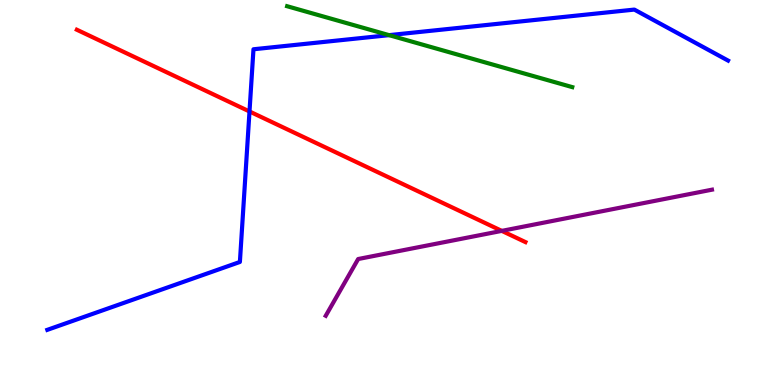[{'lines': ['blue', 'red'], 'intersections': [{'x': 3.22, 'y': 7.1}]}, {'lines': ['green', 'red'], 'intersections': []}, {'lines': ['purple', 'red'], 'intersections': [{'x': 6.47, 'y': 4.0}]}, {'lines': ['blue', 'green'], 'intersections': [{'x': 5.02, 'y': 9.09}]}, {'lines': ['blue', 'purple'], 'intersections': []}, {'lines': ['green', 'purple'], 'intersections': []}]